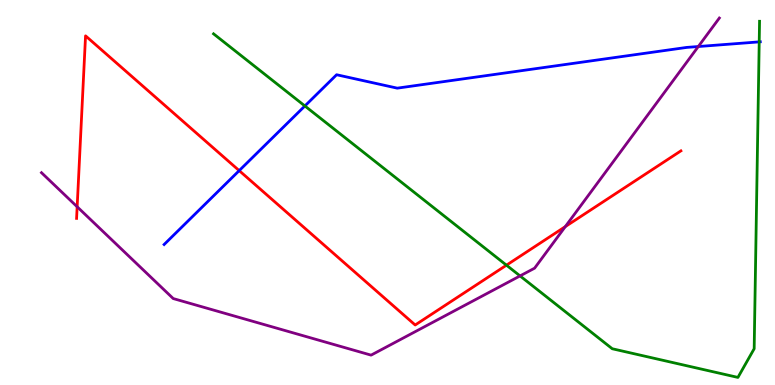[{'lines': ['blue', 'red'], 'intersections': [{'x': 3.09, 'y': 5.57}]}, {'lines': ['green', 'red'], 'intersections': [{'x': 6.53, 'y': 3.11}]}, {'lines': ['purple', 'red'], 'intersections': [{'x': 0.996, 'y': 4.63}, {'x': 7.29, 'y': 4.11}]}, {'lines': ['blue', 'green'], 'intersections': [{'x': 3.93, 'y': 7.25}, {'x': 9.8, 'y': 8.91}]}, {'lines': ['blue', 'purple'], 'intersections': [{'x': 9.01, 'y': 8.79}]}, {'lines': ['green', 'purple'], 'intersections': [{'x': 6.71, 'y': 2.83}]}]